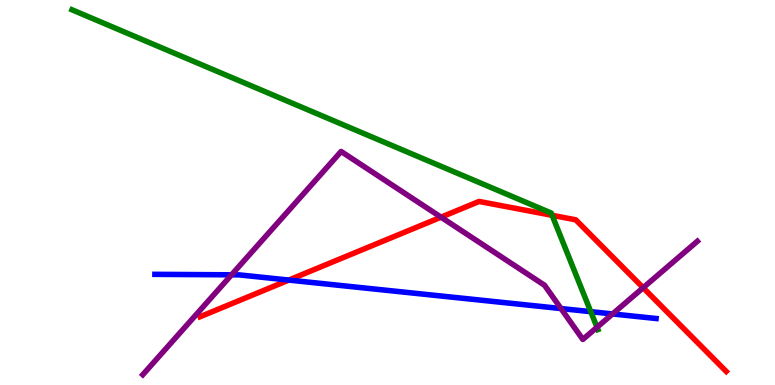[{'lines': ['blue', 'red'], 'intersections': [{'x': 3.73, 'y': 2.73}]}, {'lines': ['green', 'red'], 'intersections': [{'x': 7.12, 'y': 4.41}]}, {'lines': ['purple', 'red'], 'intersections': [{'x': 5.69, 'y': 4.36}, {'x': 8.3, 'y': 2.53}]}, {'lines': ['blue', 'green'], 'intersections': [{'x': 7.62, 'y': 1.9}]}, {'lines': ['blue', 'purple'], 'intersections': [{'x': 2.99, 'y': 2.86}, {'x': 7.24, 'y': 1.99}, {'x': 7.9, 'y': 1.85}]}, {'lines': ['green', 'purple'], 'intersections': [{'x': 7.7, 'y': 1.5}]}]